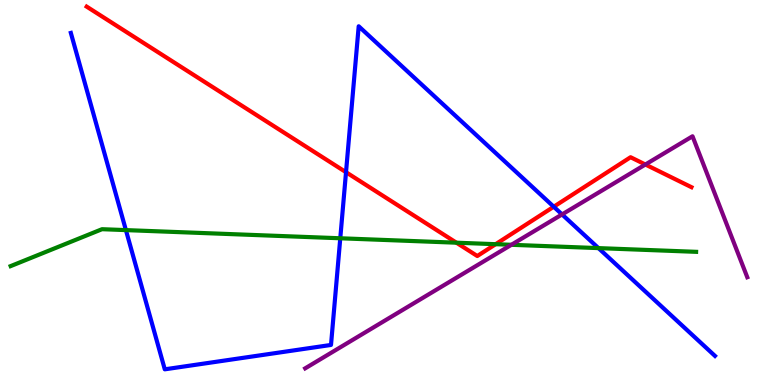[{'lines': ['blue', 'red'], 'intersections': [{'x': 4.46, 'y': 5.53}, {'x': 7.15, 'y': 4.63}]}, {'lines': ['green', 'red'], 'intersections': [{'x': 5.89, 'y': 3.7}, {'x': 6.4, 'y': 3.66}]}, {'lines': ['purple', 'red'], 'intersections': [{'x': 8.33, 'y': 5.73}]}, {'lines': ['blue', 'green'], 'intersections': [{'x': 1.62, 'y': 4.02}, {'x': 4.39, 'y': 3.81}, {'x': 7.72, 'y': 3.56}]}, {'lines': ['blue', 'purple'], 'intersections': [{'x': 7.25, 'y': 4.43}]}, {'lines': ['green', 'purple'], 'intersections': [{'x': 6.6, 'y': 3.64}]}]